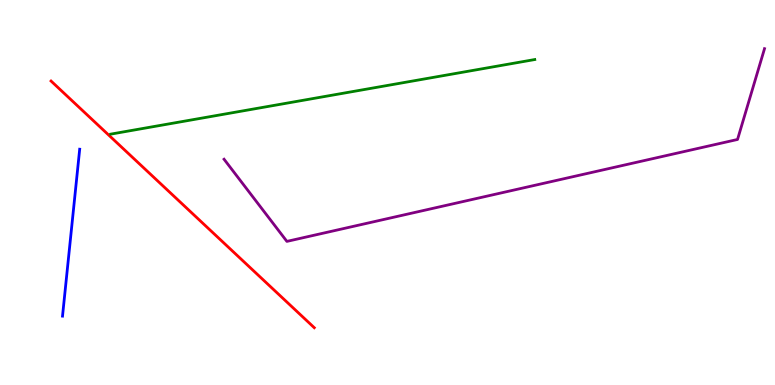[{'lines': ['blue', 'red'], 'intersections': []}, {'lines': ['green', 'red'], 'intersections': []}, {'lines': ['purple', 'red'], 'intersections': []}, {'lines': ['blue', 'green'], 'intersections': []}, {'lines': ['blue', 'purple'], 'intersections': []}, {'lines': ['green', 'purple'], 'intersections': []}]